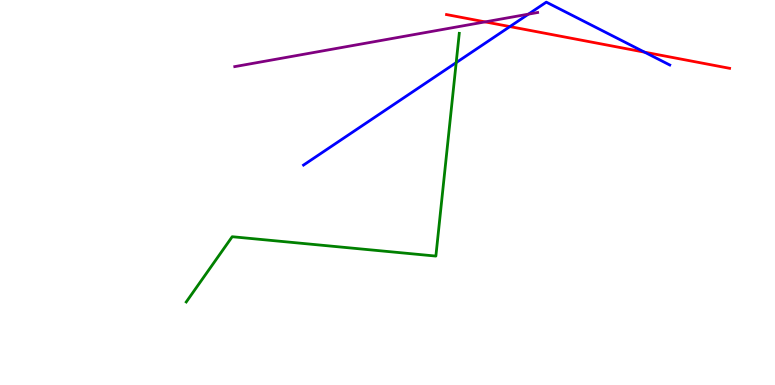[{'lines': ['blue', 'red'], 'intersections': [{'x': 6.58, 'y': 9.31}, {'x': 8.32, 'y': 8.65}]}, {'lines': ['green', 'red'], 'intersections': []}, {'lines': ['purple', 'red'], 'intersections': [{'x': 6.26, 'y': 9.43}]}, {'lines': ['blue', 'green'], 'intersections': [{'x': 5.89, 'y': 8.37}]}, {'lines': ['blue', 'purple'], 'intersections': [{'x': 6.82, 'y': 9.63}]}, {'lines': ['green', 'purple'], 'intersections': []}]